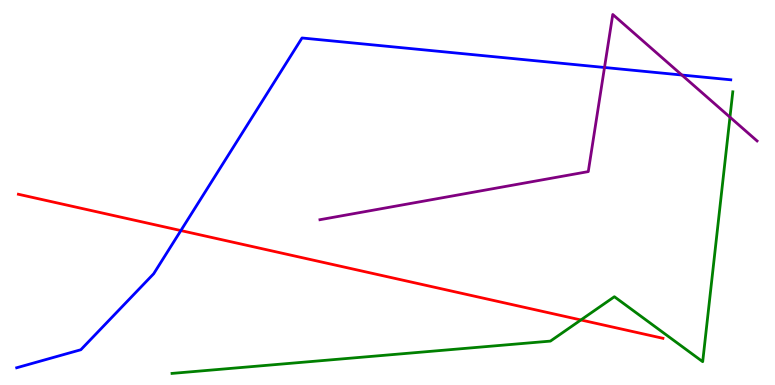[{'lines': ['blue', 'red'], 'intersections': [{'x': 2.33, 'y': 4.01}]}, {'lines': ['green', 'red'], 'intersections': [{'x': 7.5, 'y': 1.69}]}, {'lines': ['purple', 'red'], 'intersections': []}, {'lines': ['blue', 'green'], 'intersections': []}, {'lines': ['blue', 'purple'], 'intersections': [{'x': 7.8, 'y': 8.25}, {'x': 8.8, 'y': 8.05}]}, {'lines': ['green', 'purple'], 'intersections': [{'x': 9.42, 'y': 6.96}]}]